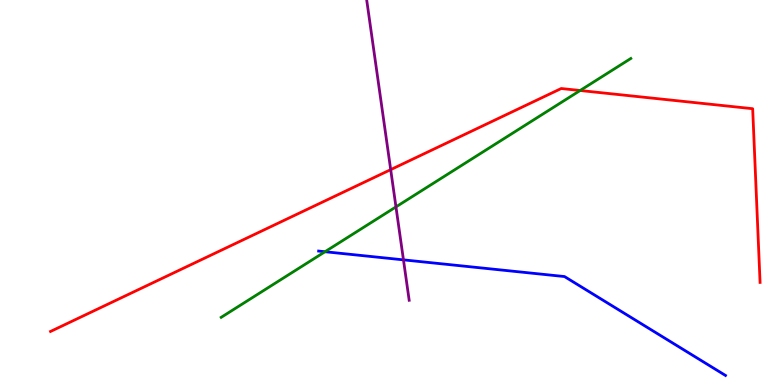[{'lines': ['blue', 'red'], 'intersections': []}, {'lines': ['green', 'red'], 'intersections': [{'x': 7.49, 'y': 7.65}]}, {'lines': ['purple', 'red'], 'intersections': [{'x': 5.04, 'y': 5.59}]}, {'lines': ['blue', 'green'], 'intersections': [{'x': 4.19, 'y': 3.46}]}, {'lines': ['blue', 'purple'], 'intersections': [{'x': 5.21, 'y': 3.25}]}, {'lines': ['green', 'purple'], 'intersections': [{'x': 5.11, 'y': 4.63}]}]